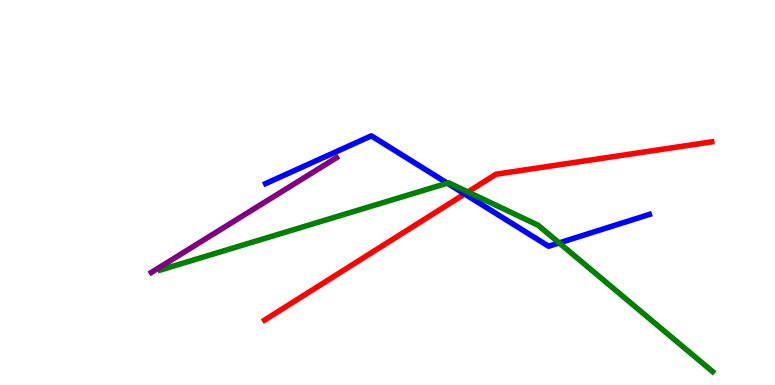[{'lines': ['blue', 'red'], 'intersections': [{'x': 6.0, 'y': 4.96}]}, {'lines': ['green', 'red'], 'intersections': [{'x': 6.04, 'y': 5.01}]}, {'lines': ['purple', 'red'], 'intersections': []}, {'lines': ['blue', 'green'], 'intersections': [{'x': 5.77, 'y': 5.24}, {'x': 7.22, 'y': 3.69}]}, {'lines': ['blue', 'purple'], 'intersections': []}, {'lines': ['green', 'purple'], 'intersections': []}]